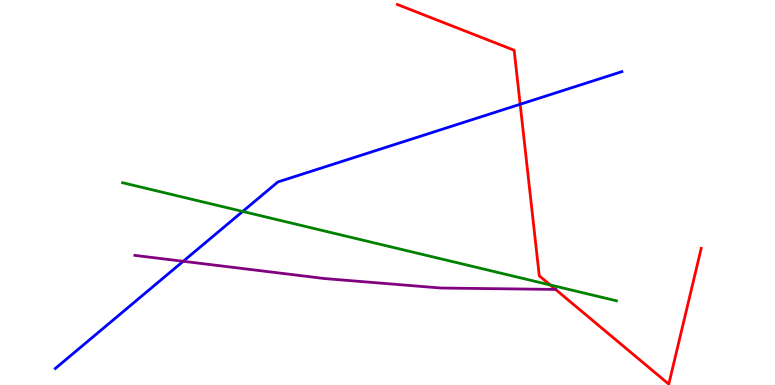[{'lines': ['blue', 'red'], 'intersections': [{'x': 6.71, 'y': 7.29}]}, {'lines': ['green', 'red'], 'intersections': [{'x': 7.1, 'y': 2.6}]}, {'lines': ['purple', 'red'], 'intersections': [{'x': 7.17, 'y': 2.48}]}, {'lines': ['blue', 'green'], 'intersections': [{'x': 3.13, 'y': 4.51}]}, {'lines': ['blue', 'purple'], 'intersections': [{'x': 2.36, 'y': 3.21}]}, {'lines': ['green', 'purple'], 'intersections': []}]